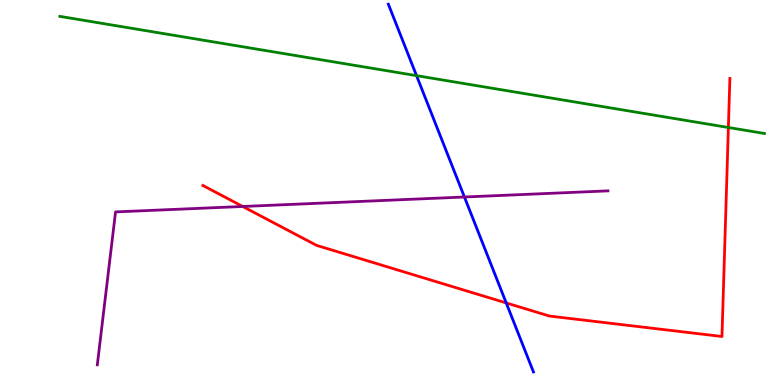[{'lines': ['blue', 'red'], 'intersections': [{'x': 6.53, 'y': 2.13}]}, {'lines': ['green', 'red'], 'intersections': [{'x': 9.4, 'y': 6.69}]}, {'lines': ['purple', 'red'], 'intersections': [{'x': 3.13, 'y': 4.64}]}, {'lines': ['blue', 'green'], 'intersections': [{'x': 5.37, 'y': 8.04}]}, {'lines': ['blue', 'purple'], 'intersections': [{'x': 5.99, 'y': 4.88}]}, {'lines': ['green', 'purple'], 'intersections': []}]